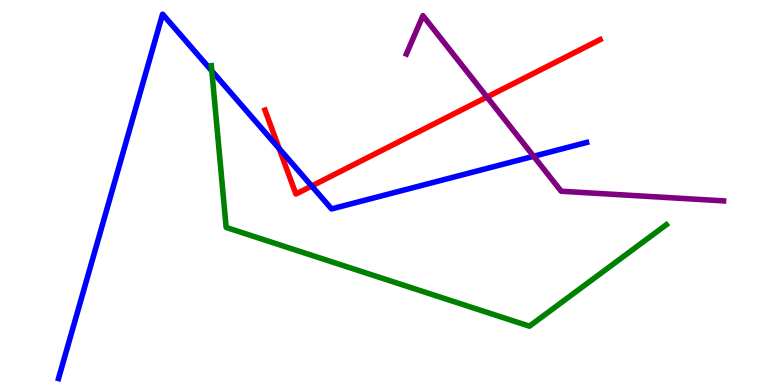[{'lines': ['blue', 'red'], 'intersections': [{'x': 3.6, 'y': 6.14}, {'x': 4.02, 'y': 5.17}]}, {'lines': ['green', 'red'], 'intersections': []}, {'lines': ['purple', 'red'], 'intersections': [{'x': 6.28, 'y': 7.48}]}, {'lines': ['blue', 'green'], 'intersections': [{'x': 2.73, 'y': 8.16}]}, {'lines': ['blue', 'purple'], 'intersections': [{'x': 6.89, 'y': 5.94}]}, {'lines': ['green', 'purple'], 'intersections': []}]